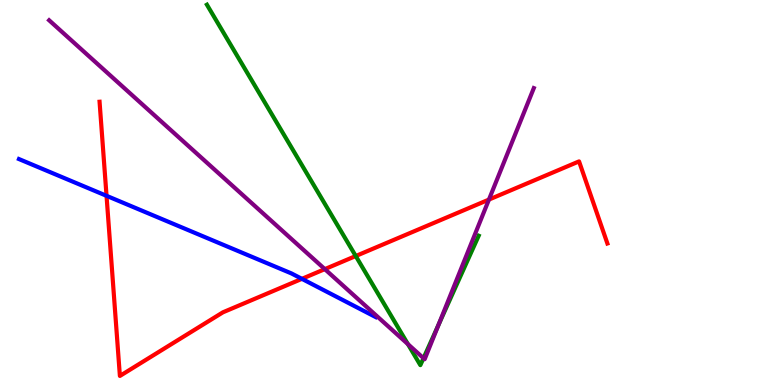[{'lines': ['blue', 'red'], 'intersections': [{'x': 1.37, 'y': 4.91}, {'x': 3.9, 'y': 2.76}]}, {'lines': ['green', 'red'], 'intersections': [{'x': 4.59, 'y': 3.35}]}, {'lines': ['purple', 'red'], 'intersections': [{'x': 4.19, 'y': 3.01}, {'x': 6.31, 'y': 4.82}]}, {'lines': ['blue', 'green'], 'intersections': []}, {'lines': ['blue', 'purple'], 'intersections': []}, {'lines': ['green', 'purple'], 'intersections': [{'x': 5.26, 'y': 1.06}, {'x': 5.46, 'y': 0.696}, {'x': 5.66, 'y': 1.56}]}]